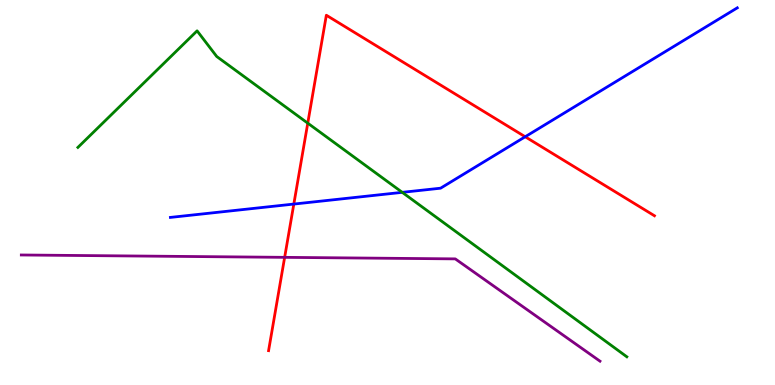[{'lines': ['blue', 'red'], 'intersections': [{'x': 3.79, 'y': 4.7}, {'x': 6.78, 'y': 6.45}]}, {'lines': ['green', 'red'], 'intersections': [{'x': 3.97, 'y': 6.8}]}, {'lines': ['purple', 'red'], 'intersections': [{'x': 3.67, 'y': 3.32}]}, {'lines': ['blue', 'green'], 'intersections': [{'x': 5.19, 'y': 5.0}]}, {'lines': ['blue', 'purple'], 'intersections': []}, {'lines': ['green', 'purple'], 'intersections': []}]